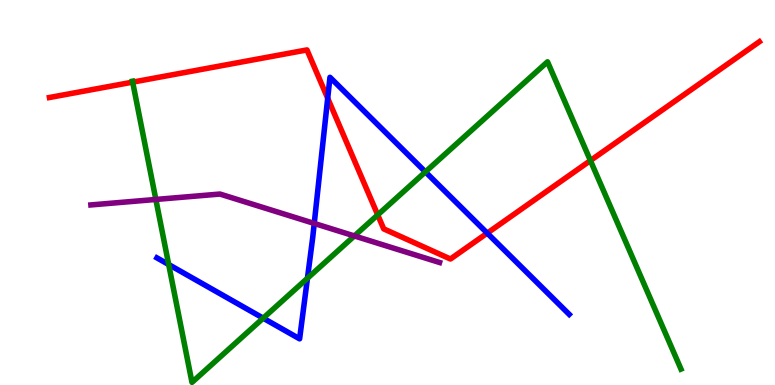[{'lines': ['blue', 'red'], 'intersections': [{'x': 4.23, 'y': 7.45}, {'x': 6.29, 'y': 3.94}]}, {'lines': ['green', 'red'], 'intersections': [{'x': 1.71, 'y': 7.87}, {'x': 4.87, 'y': 4.42}, {'x': 7.62, 'y': 5.83}]}, {'lines': ['purple', 'red'], 'intersections': []}, {'lines': ['blue', 'green'], 'intersections': [{'x': 2.18, 'y': 3.13}, {'x': 3.4, 'y': 1.74}, {'x': 3.97, 'y': 2.77}, {'x': 5.49, 'y': 5.54}]}, {'lines': ['blue', 'purple'], 'intersections': [{'x': 4.05, 'y': 4.2}]}, {'lines': ['green', 'purple'], 'intersections': [{'x': 2.01, 'y': 4.82}, {'x': 4.57, 'y': 3.87}]}]